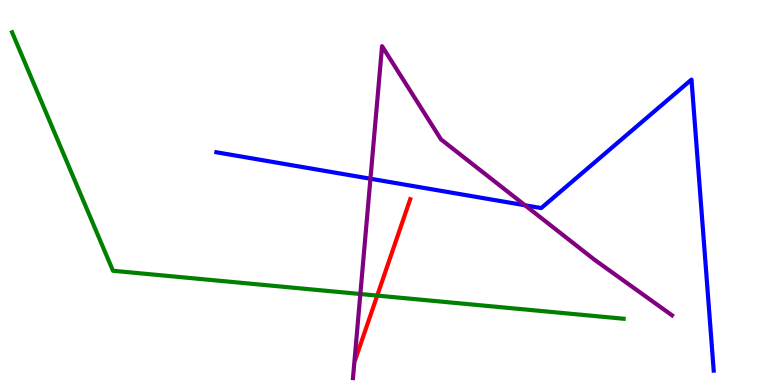[{'lines': ['blue', 'red'], 'intersections': []}, {'lines': ['green', 'red'], 'intersections': [{'x': 4.87, 'y': 2.32}]}, {'lines': ['purple', 'red'], 'intersections': []}, {'lines': ['blue', 'green'], 'intersections': []}, {'lines': ['blue', 'purple'], 'intersections': [{'x': 4.78, 'y': 5.36}, {'x': 6.77, 'y': 4.67}]}, {'lines': ['green', 'purple'], 'intersections': [{'x': 4.65, 'y': 2.36}]}]